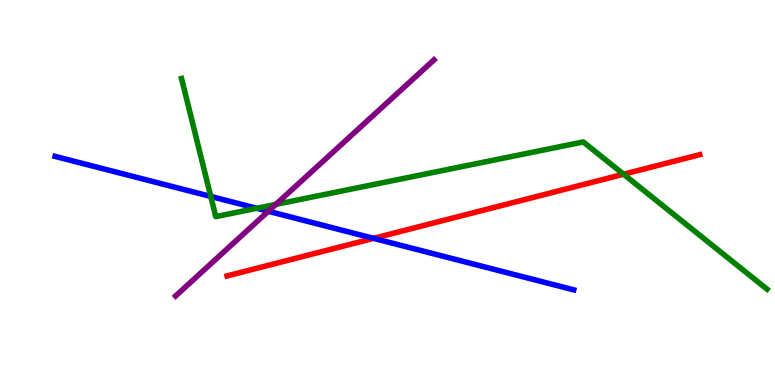[{'lines': ['blue', 'red'], 'intersections': [{'x': 4.82, 'y': 3.81}]}, {'lines': ['green', 'red'], 'intersections': [{'x': 8.05, 'y': 5.47}]}, {'lines': ['purple', 'red'], 'intersections': []}, {'lines': ['blue', 'green'], 'intersections': [{'x': 2.72, 'y': 4.9}, {'x': 3.31, 'y': 4.59}]}, {'lines': ['blue', 'purple'], 'intersections': [{'x': 3.46, 'y': 4.51}]}, {'lines': ['green', 'purple'], 'intersections': [{'x': 3.56, 'y': 4.69}]}]